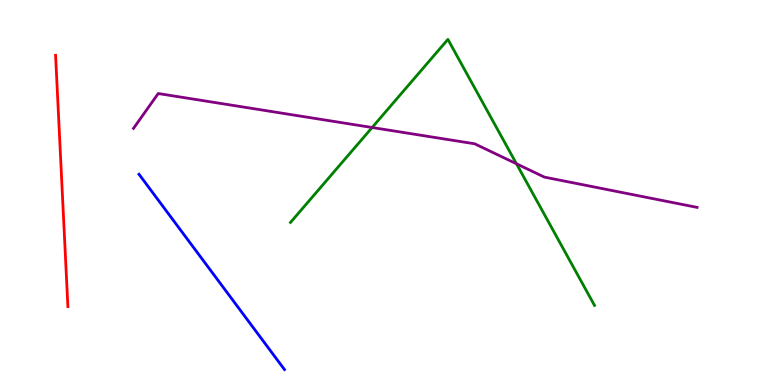[{'lines': ['blue', 'red'], 'intersections': []}, {'lines': ['green', 'red'], 'intersections': []}, {'lines': ['purple', 'red'], 'intersections': []}, {'lines': ['blue', 'green'], 'intersections': []}, {'lines': ['blue', 'purple'], 'intersections': []}, {'lines': ['green', 'purple'], 'intersections': [{'x': 4.8, 'y': 6.69}, {'x': 6.66, 'y': 5.75}]}]